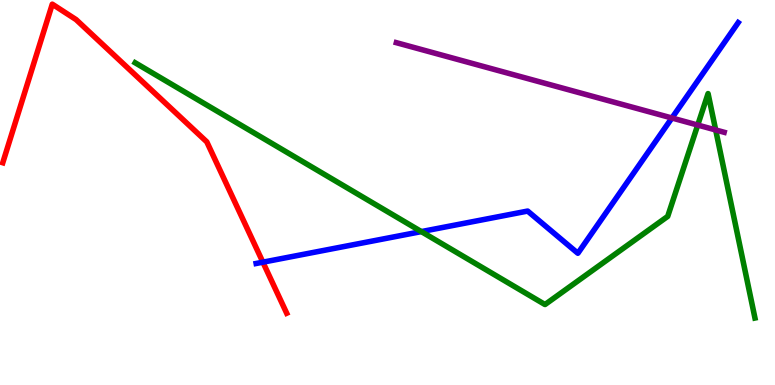[{'lines': ['blue', 'red'], 'intersections': [{'x': 3.39, 'y': 3.19}]}, {'lines': ['green', 'red'], 'intersections': []}, {'lines': ['purple', 'red'], 'intersections': []}, {'lines': ['blue', 'green'], 'intersections': [{'x': 5.44, 'y': 3.98}]}, {'lines': ['blue', 'purple'], 'intersections': [{'x': 8.67, 'y': 6.94}]}, {'lines': ['green', 'purple'], 'intersections': [{'x': 9.0, 'y': 6.75}, {'x': 9.23, 'y': 6.62}]}]